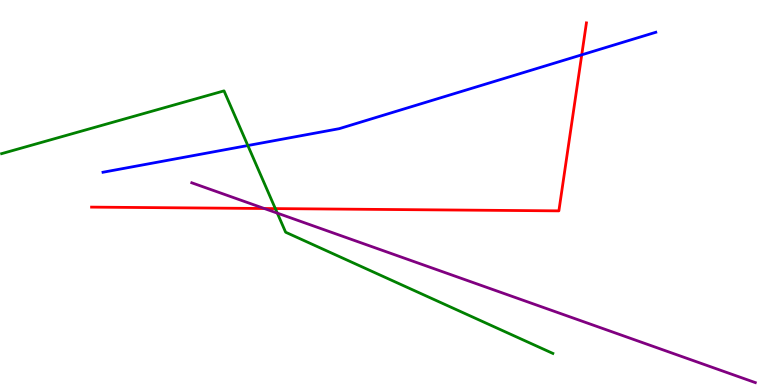[{'lines': ['blue', 'red'], 'intersections': [{'x': 7.51, 'y': 8.58}]}, {'lines': ['green', 'red'], 'intersections': [{'x': 3.55, 'y': 4.58}]}, {'lines': ['purple', 'red'], 'intersections': [{'x': 3.41, 'y': 4.58}]}, {'lines': ['blue', 'green'], 'intersections': [{'x': 3.2, 'y': 6.22}]}, {'lines': ['blue', 'purple'], 'intersections': []}, {'lines': ['green', 'purple'], 'intersections': [{'x': 3.58, 'y': 4.46}]}]